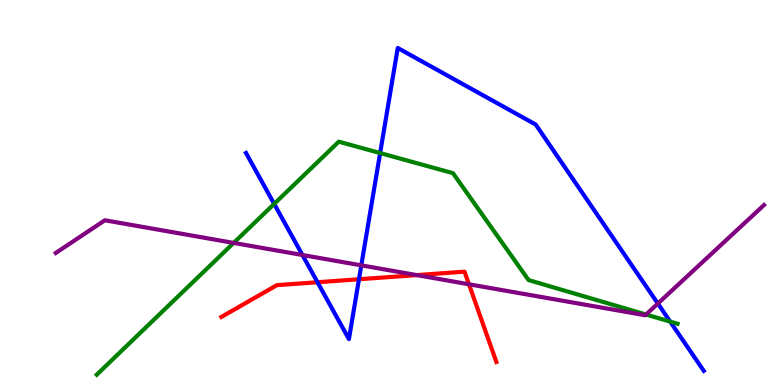[{'lines': ['blue', 'red'], 'intersections': [{'x': 4.1, 'y': 2.67}, {'x': 4.63, 'y': 2.75}]}, {'lines': ['green', 'red'], 'intersections': []}, {'lines': ['purple', 'red'], 'intersections': [{'x': 5.38, 'y': 2.85}, {'x': 6.05, 'y': 2.62}]}, {'lines': ['blue', 'green'], 'intersections': [{'x': 3.54, 'y': 4.7}, {'x': 4.9, 'y': 6.02}, {'x': 8.65, 'y': 1.65}]}, {'lines': ['blue', 'purple'], 'intersections': [{'x': 3.9, 'y': 3.38}, {'x': 4.66, 'y': 3.11}, {'x': 8.49, 'y': 2.12}]}, {'lines': ['green', 'purple'], 'intersections': [{'x': 3.01, 'y': 3.69}, {'x': 8.34, 'y': 1.83}]}]